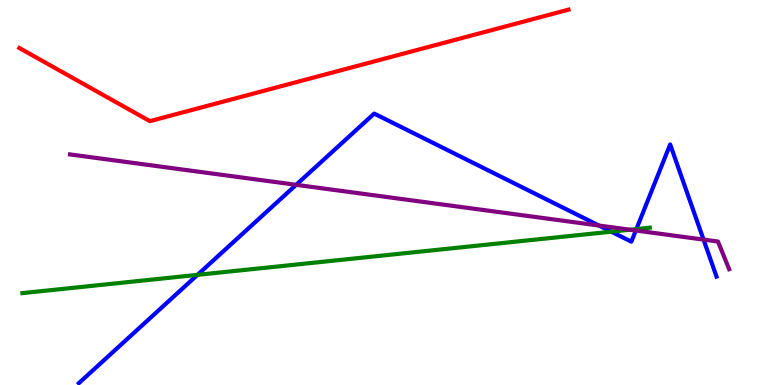[{'lines': ['blue', 'red'], 'intersections': []}, {'lines': ['green', 'red'], 'intersections': []}, {'lines': ['purple', 'red'], 'intersections': []}, {'lines': ['blue', 'green'], 'intersections': [{'x': 2.55, 'y': 2.86}, {'x': 7.89, 'y': 3.98}, {'x': 8.21, 'y': 4.05}]}, {'lines': ['blue', 'purple'], 'intersections': [{'x': 3.82, 'y': 5.2}, {'x': 7.73, 'y': 4.14}, {'x': 8.2, 'y': 4.01}, {'x': 9.08, 'y': 3.78}]}, {'lines': ['green', 'purple'], 'intersections': [{'x': 8.13, 'y': 4.03}]}]